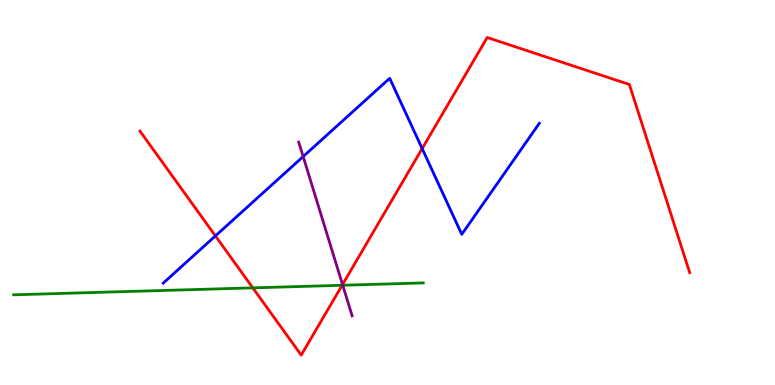[{'lines': ['blue', 'red'], 'intersections': [{'x': 2.78, 'y': 3.87}, {'x': 5.45, 'y': 6.14}]}, {'lines': ['green', 'red'], 'intersections': [{'x': 3.26, 'y': 2.52}, {'x': 4.41, 'y': 2.59}]}, {'lines': ['purple', 'red'], 'intersections': [{'x': 4.42, 'y': 2.61}]}, {'lines': ['blue', 'green'], 'intersections': []}, {'lines': ['blue', 'purple'], 'intersections': [{'x': 3.91, 'y': 5.93}]}, {'lines': ['green', 'purple'], 'intersections': [{'x': 4.42, 'y': 2.59}]}]